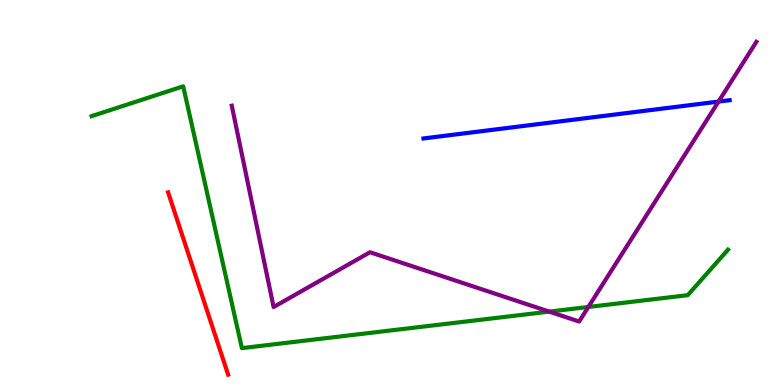[{'lines': ['blue', 'red'], 'intersections': []}, {'lines': ['green', 'red'], 'intersections': []}, {'lines': ['purple', 'red'], 'intersections': []}, {'lines': ['blue', 'green'], 'intersections': []}, {'lines': ['blue', 'purple'], 'intersections': [{'x': 9.27, 'y': 7.36}]}, {'lines': ['green', 'purple'], 'intersections': [{'x': 7.09, 'y': 1.91}, {'x': 7.59, 'y': 2.03}]}]